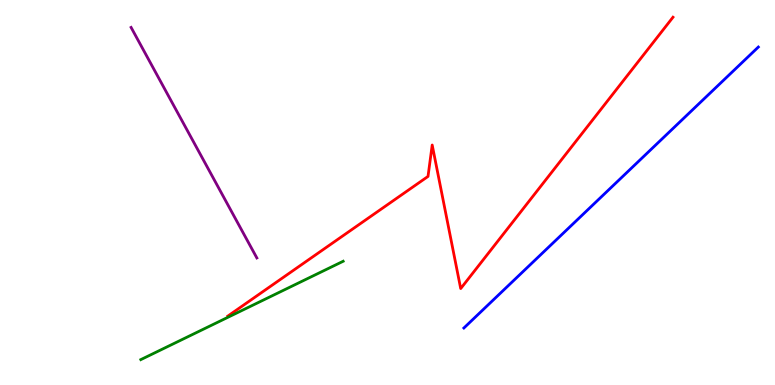[{'lines': ['blue', 'red'], 'intersections': []}, {'lines': ['green', 'red'], 'intersections': []}, {'lines': ['purple', 'red'], 'intersections': []}, {'lines': ['blue', 'green'], 'intersections': []}, {'lines': ['blue', 'purple'], 'intersections': []}, {'lines': ['green', 'purple'], 'intersections': []}]